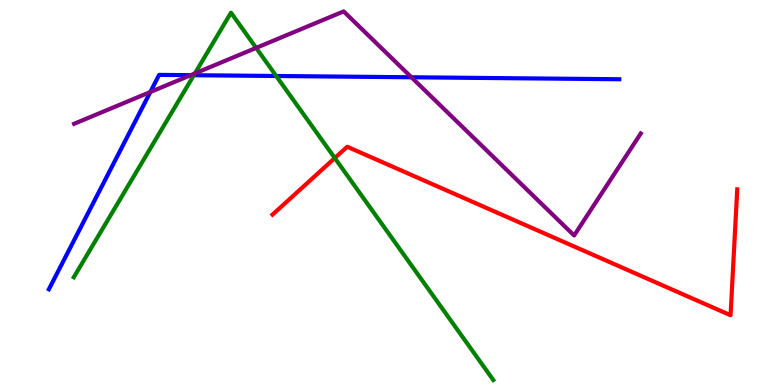[{'lines': ['blue', 'red'], 'intersections': []}, {'lines': ['green', 'red'], 'intersections': [{'x': 4.32, 'y': 5.89}]}, {'lines': ['purple', 'red'], 'intersections': []}, {'lines': ['blue', 'green'], 'intersections': [{'x': 2.5, 'y': 8.05}, {'x': 3.56, 'y': 8.03}]}, {'lines': ['blue', 'purple'], 'intersections': [{'x': 1.94, 'y': 7.61}, {'x': 2.46, 'y': 8.05}, {'x': 5.31, 'y': 7.99}]}, {'lines': ['green', 'purple'], 'intersections': [{'x': 2.51, 'y': 8.09}, {'x': 3.3, 'y': 8.76}]}]